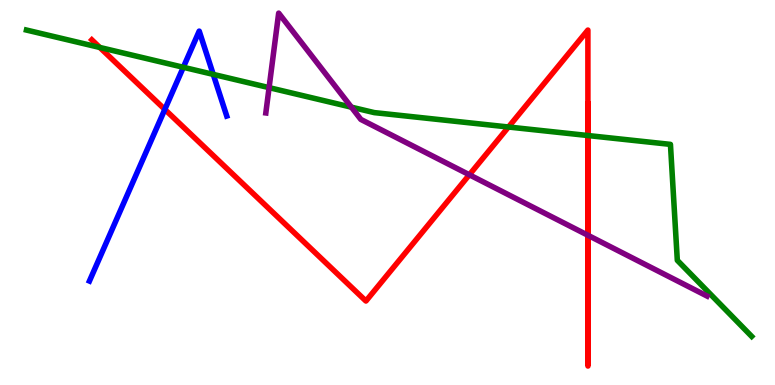[{'lines': ['blue', 'red'], 'intersections': [{'x': 2.13, 'y': 7.16}]}, {'lines': ['green', 'red'], 'intersections': [{'x': 1.29, 'y': 8.77}, {'x': 6.56, 'y': 6.7}, {'x': 7.59, 'y': 6.48}, {'x': 7.59, 'y': 6.48}]}, {'lines': ['purple', 'red'], 'intersections': [{'x': 6.06, 'y': 5.46}, {'x': 7.59, 'y': 3.89}, {'x': 7.59, 'y': 3.89}]}, {'lines': ['blue', 'green'], 'intersections': [{'x': 2.37, 'y': 8.25}, {'x': 2.75, 'y': 8.07}]}, {'lines': ['blue', 'purple'], 'intersections': []}, {'lines': ['green', 'purple'], 'intersections': [{'x': 3.47, 'y': 7.72}, {'x': 4.53, 'y': 7.22}]}]